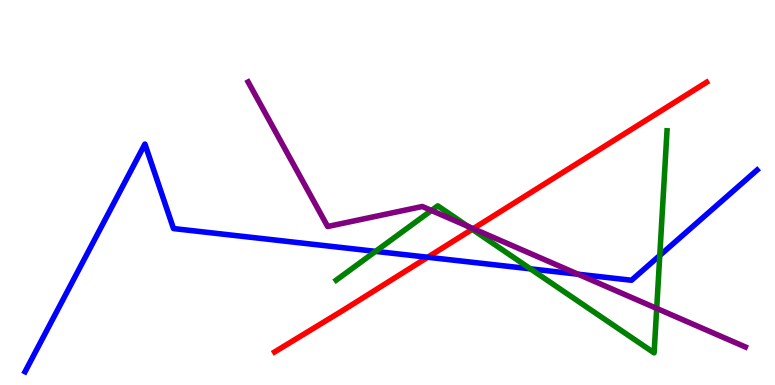[{'lines': ['blue', 'red'], 'intersections': [{'x': 5.52, 'y': 3.32}]}, {'lines': ['green', 'red'], 'intersections': [{'x': 6.09, 'y': 4.04}]}, {'lines': ['purple', 'red'], 'intersections': [{'x': 6.11, 'y': 4.06}]}, {'lines': ['blue', 'green'], 'intersections': [{'x': 4.85, 'y': 3.47}, {'x': 6.84, 'y': 3.02}, {'x': 8.51, 'y': 3.36}]}, {'lines': ['blue', 'purple'], 'intersections': [{'x': 7.46, 'y': 2.88}]}, {'lines': ['green', 'purple'], 'intersections': [{'x': 5.57, 'y': 4.53}, {'x': 6.04, 'y': 4.12}, {'x': 8.47, 'y': 1.99}]}]